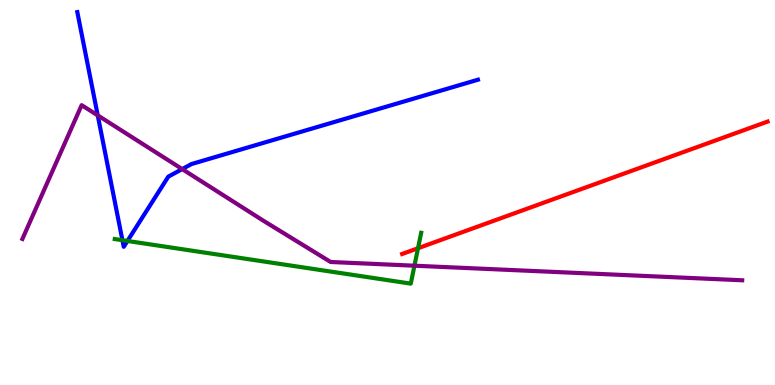[{'lines': ['blue', 'red'], 'intersections': []}, {'lines': ['green', 'red'], 'intersections': [{'x': 5.39, 'y': 3.55}]}, {'lines': ['purple', 'red'], 'intersections': []}, {'lines': ['blue', 'green'], 'intersections': [{'x': 1.58, 'y': 3.76}, {'x': 1.64, 'y': 3.74}]}, {'lines': ['blue', 'purple'], 'intersections': [{'x': 1.26, 'y': 7.0}, {'x': 2.35, 'y': 5.61}]}, {'lines': ['green', 'purple'], 'intersections': [{'x': 5.35, 'y': 3.1}]}]